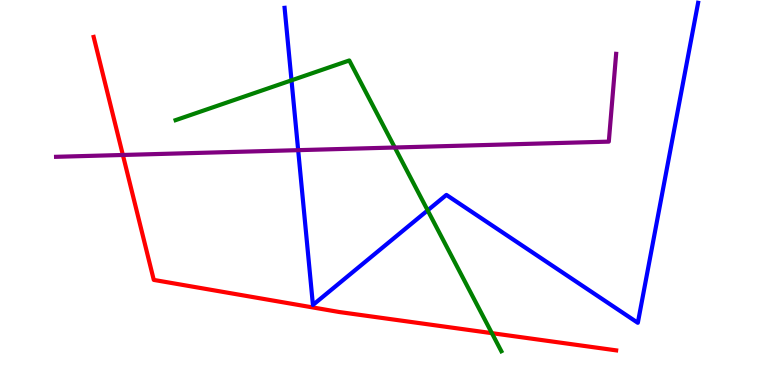[{'lines': ['blue', 'red'], 'intersections': []}, {'lines': ['green', 'red'], 'intersections': [{'x': 6.35, 'y': 1.35}]}, {'lines': ['purple', 'red'], 'intersections': [{'x': 1.59, 'y': 5.97}]}, {'lines': ['blue', 'green'], 'intersections': [{'x': 3.76, 'y': 7.91}, {'x': 5.52, 'y': 4.54}]}, {'lines': ['blue', 'purple'], 'intersections': [{'x': 3.85, 'y': 6.1}]}, {'lines': ['green', 'purple'], 'intersections': [{'x': 5.09, 'y': 6.17}]}]